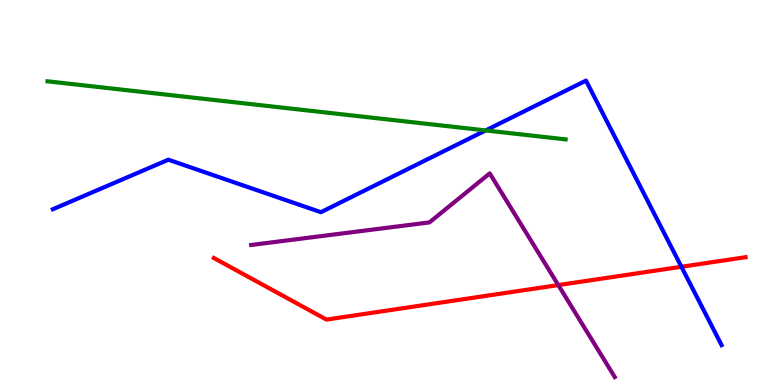[{'lines': ['blue', 'red'], 'intersections': [{'x': 8.79, 'y': 3.07}]}, {'lines': ['green', 'red'], 'intersections': []}, {'lines': ['purple', 'red'], 'intersections': [{'x': 7.2, 'y': 2.6}]}, {'lines': ['blue', 'green'], 'intersections': [{'x': 6.27, 'y': 6.61}]}, {'lines': ['blue', 'purple'], 'intersections': []}, {'lines': ['green', 'purple'], 'intersections': []}]